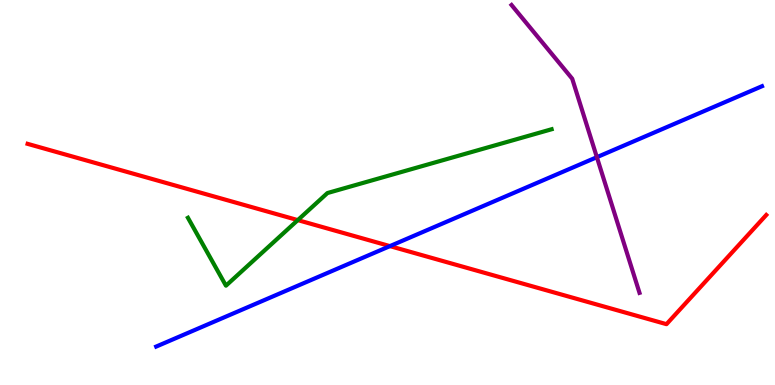[{'lines': ['blue', 'red'], 'intersections': [{'x': 5.03, 'y': 3.61}]}, {'lines': ['green', 'red'], 'intersections': [{'x': 3.84, 'y': 4.28}]}, {'lines': ['purple', 'red'], 'intersections': []}, {'lines': ['blue', 'green'], 'intersections': []}, {'lines': ['blue', 'purple'], 'intersections': [{'x': 7.7, 'y': 5.92}]}, {'lines': ['green', 'purple'], 'intersections': []}]